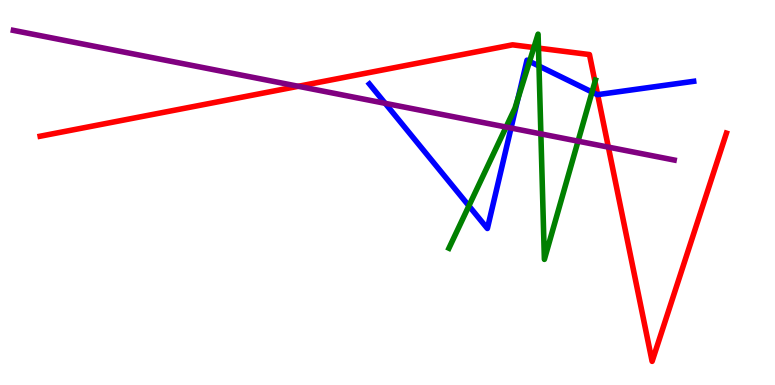[{'lines': ['blue', 'red'], 'intersections': [{'x': 7.71, 'y': 7.54}]}, {'lines': ['green', 'red'], 'intersections': [{'x': 6.89, 'y': 8.77}, {'x': 6.95, 'y': 8.75}, {'x': 7.68, 'y': 7.88}]}, {'lines': ['purple', 'red'], 'intersections': [{'x': 3.85, 'y': 7.76}, {'x': 7.85, 'y': 6.18}]}, {'lines': ['blue', 'green'], 'intersections': [{'x': 6.05, 'y': 4.65}, {'x': 6.68, 'y': 7.44}, {'x': 6.83, 'y': 8.4}, {'x': 6.95, 'y': 8.28}, {'x': 7.64, 'y': 7.61}]}, {'lines': ['blue', 'purple'], 'intersections': [{'x': 4.97, 'y': 7.32}, {'x': 6.59, 'y': 6.67}]}, {'lines': ['green', 'purple'], 'intersections': [{'x': 6.53, 'y': 6.7}, {'x': 6.98, 'y': 6.52}, {'x': 7.46, 'y': 6.33}]}]